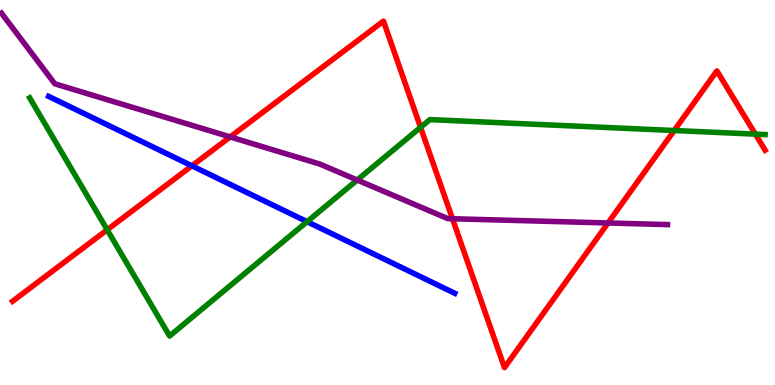[{'lines': ['blue', 'red'], 'intersections': [{'x': 2.48, 'y': 5.69}]}, {'lines': ['green', 'red'], 'intersections': [{'x': 1.38, 'y': 4.03}, {'x': 5.43, 'y': 6.69}, {'x': 8.7, 'y': 6.61}, {'x': 9.75, 'y': 6.52}]}, {'lines': ['purple', 'red'], 'intersections': [{'x': 2.97, 'y': 6.44}, {'x': 5.84, 'y': 4.32}, {'x': 7.85, 'y': 4.21}]}, {'lines': ['blue', 'green'], 'intersections': [{'x': 3.96, 'y': 4.24}]}, {'lines': ['blue', 'purple'], 'intersections': []}, {'lines': ['green', 'purple'], 'intersections': [{'x': 4.61, 'y': 5.32}]}]